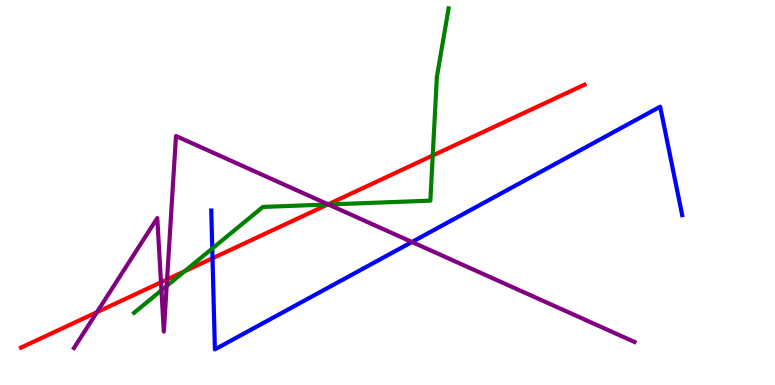[{'lines': ['blue', 'red'], 'intersections': [{'x': 2.74, 'y': 3.29}]}, {'lines': ['green', 'red'], 'intersections': [{'x': 2.38, 'y': 2.95}, {'x': 4.23, 'y': 4.69}, {'x': 5.58, 'y': 5.96}]}, {'lines': ['purple', 'red'], 'intersections': [{'x': 1.25, 'y': 1.89}, {'x': 2.08, 'y': 2.67}, {'x': 2.16, 'y': 2.74}, {'x': 4.23, 'y': 4.69}]}, {'lines': ['blue', 'green'], 'intersections': [{'x': 2.74, 'y': 3.54}]}, {'lines': ['blue', 'purple'], 'intersections': [{'x': 5.32, 'y': 3.71}]}, {'lines': ['green', 'purple'], 'intersections': [{'x': 2.08, 'y': 2.46}, {'x': 2.15, 'y': 2.57}, {'x': 4.24, 'y': 4.69}]}]